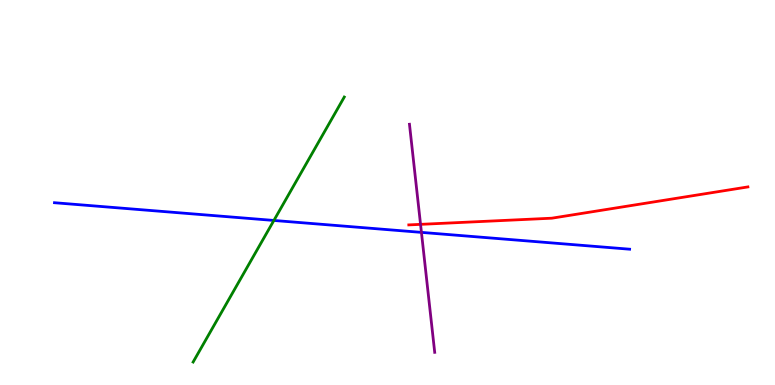[{'lines': ['blue', 'red'], 'intersections': []}, {'lines': ['green', 'red'], 'intersections': []}, {'lines': ['purple', 'red'], 'intersections': [{'x': 5.43, 'y': 4.17}]}, {'lines': ['blue', 'green'], 'intersections': [{'x': 3.53, 'y': 4.27}]}, {'lines': ['blue', 'purple'], 'intersections': [{'x': 5.44, 'y': 3.96}]}, {'lines': ['green', 'purple'], 'intersections': []}]